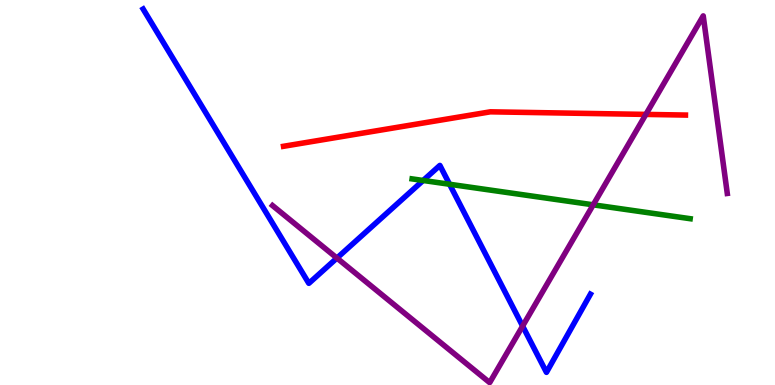[{'lines': ['blue', 'red'], 'intersections': []}, {'lines': ['green', 'red'], 'intersections': []}, {'lines': ['purple', 'red'], 'intersections': [{'x': 8.33, 'y': 7.03}]}, {'lines': ['blue', 'green'], 'intersections': [{'x': 5.46, 'y': 5.31}, {'x': 5.8, 'y': 5.21}]}, {'lines': ['blue', 'purple'], 'intersections': [{'x': 4.35, 'y': 3.3}, {'x': 6.74, 'y': 1.53}]}, {'lines': ['green', 'purple'], 'intersections': [{'x': 7.65, 'y': 4.68}]}]